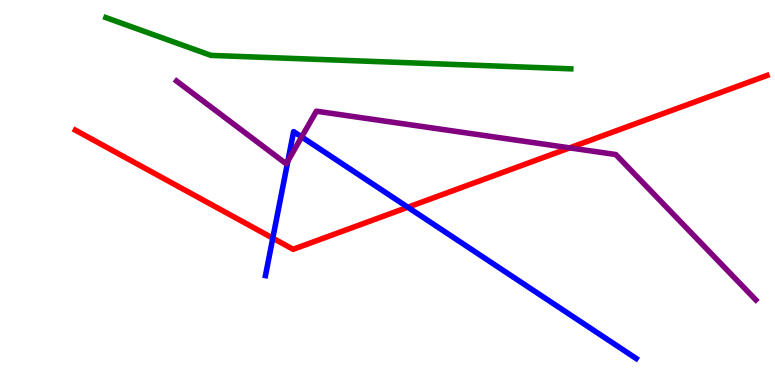[{'lines': ['blue', 'red'], 'intersections': [{'x': 3.52, 'y': 3.81}, {'x': 5.26, 'y': 4.62}]}, {'lines': ['green', 'red'], 'intersections': []}, {'lines': ['purple', 'red'], 'intersections': [{'x': 7.35, 'y': 6.16}]}, {'lines': ['blue', 'green'], 'intersections': []}, {'lines': ['blue', 'purple'], 'intersections': [{'x': 3.71, 'y': 5.82}, {'x': 3.89, 'y': 6.44}]}, {'lines': ['green', 'purple'], 'intersections': []}]